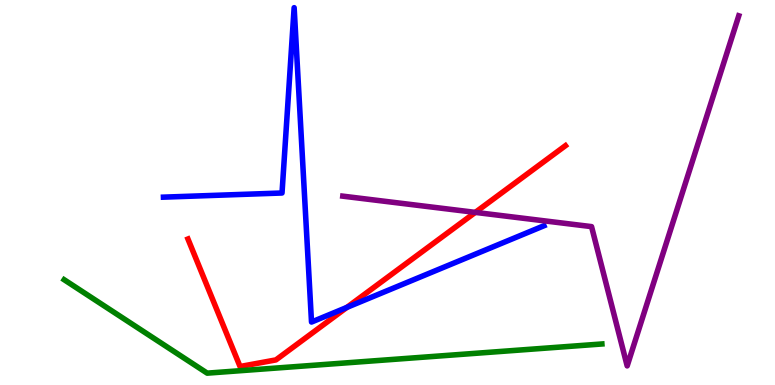[{'lines': ['blue', 'red'], 'intersections': [{'x': 4.48, 'y': 2.02}]}, {'lines': ['green', 'red'], 'intersections': []}, {'lines': ['purple', 'red'], 'intersections': [{'x': 6.13, 'y': 4.48}]}, {'lines': ['blue', 'green'], 'intersections': []}, {'lines': ['blue', 'purple'], 'intersections': []}, {'lines': ['green', 'purple'], 'intersections': []}]